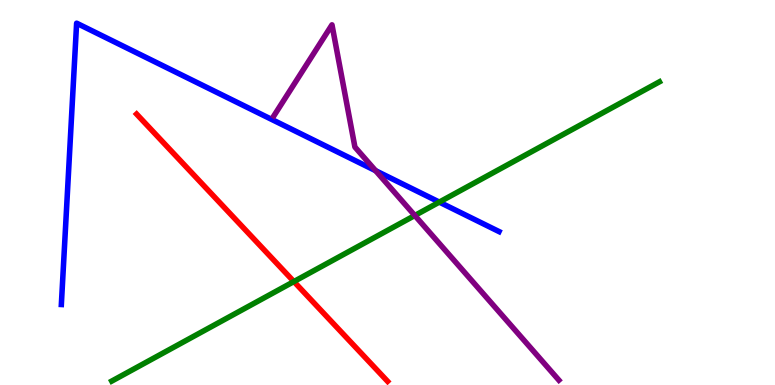[{'lines': ['blue', 'red'], 'intersections': []}, {'lines': ['green', 'red'], 'intersections': [{'x': 3.79, 'y': 2.69}]}, {'lines': ['purple', 'red'], 'intersections': []}, {'lines': ['blue', 'green'], 'intersections': [{'x': 5.67, 'y': 4.75}]}, {'lines': ['blue', 'purple'], 'intersections': [{'x': 4.85, 'y': 5.57}]}, {'lines': ['green', 'purple'], 'intersections': [{'x': 5.35, 'y': 4.4}]}]